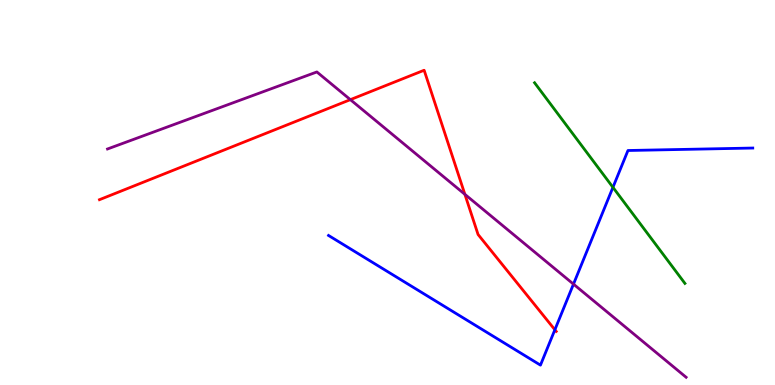[{'lines': ['blue', 'red'], 'intersections': [{'x': 7.16, 'y': 1.43}]}, {'lines': ['green', 'red'], 'intersections': []}, {'lines': ['purple', 'red'], 'intersections': [{'x': 4.52, 'y': 7.41}, {'x': 6.0, 'y': 4.95}]}, {'lines': ['blue', 'green'], 'intersections': [{'x': 7.91, 'y': 5.13}]}, {'lines': ['blue', 'purple'], 'intersections': [{'x': 7.4, 'y': 2.62}]}, {'lines': ['green', 'purple'], 'intersections': []}]